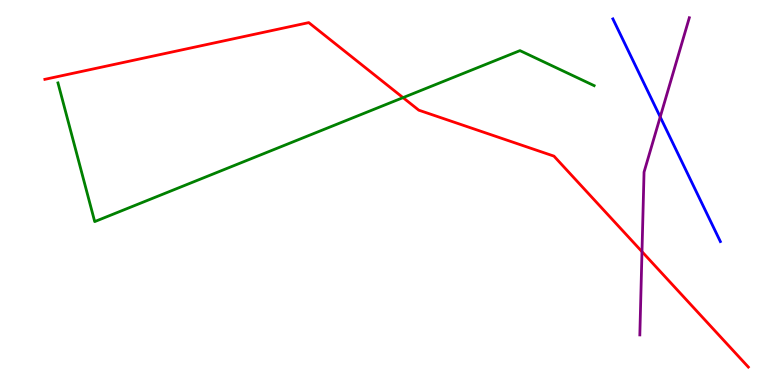[{'lines': ['blue', 'red'], 'intersections': []}, {'lines': ['green', 'red'], 'intersections': [{'x': 5.2, 'y': 7.46}]}, {'lines': ['purple', 'red'], 'intersections': [{'x': 8.28, 'y': 3.46}]}, {'lines': ['blue', 'green'], 'intersections': []}, {'lines': ['blue', 'purple'], 'intersections': [{'x': 8.52, 'y': 6.96}]}, {'lines': ['green', 'purple'], 'intersections': []}]